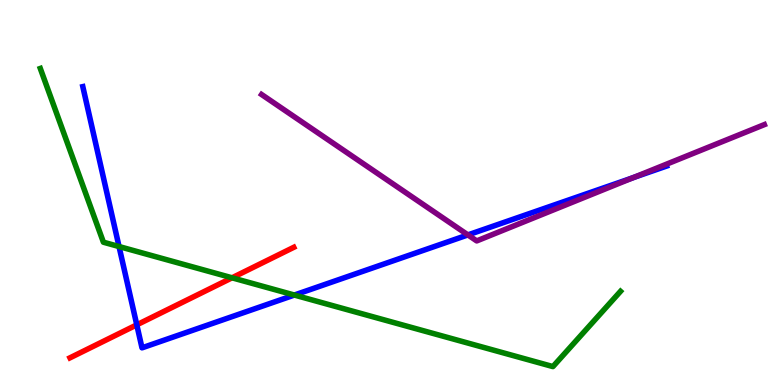[{'lines': ['blue', 'red'], 'intersections': [{'x': 1.76, 'y': 1.56}]}, {'lines': ['green', 'red'], 'intersections': [{'x': 2.99, 'y': 2.78}]}, {'lines': ['purple', 'red'], 'intersections': []}, {'lines': ['blue', 'green'], 'intersections': [{'x': 1.54, 'y': 3.6}, {'x': 3.8, 'y': 2.34}]}, {'lines': ['blue', 'purple'], 'intersections': [{'x': 6.04, 'y': 3.9}, {'x': 8.17, 'y': 5.39}]}, {'lines': ['green', 'purple'], 'intersections': []}]